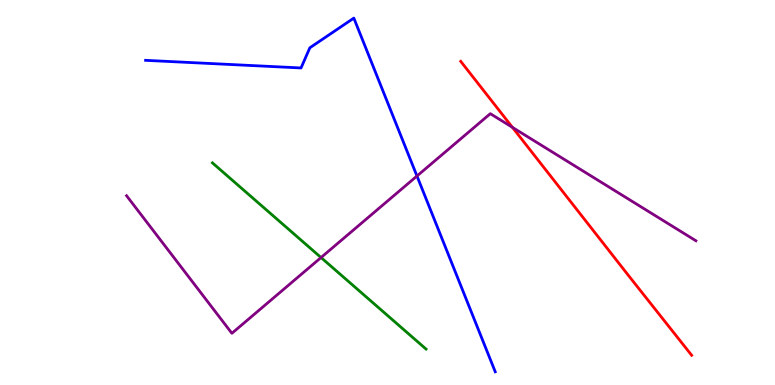[{'lines': ['blue', 'red'], 'intersections': []}, {'lines': ['green', 'red'], 'intersections': []}, {'lines': ['purple', 'red'], 'intersections': [{'x': 6.61, 'y': 6.69}]}, {'lines': ['blue', 'green'], 'intersections': []}, {'lines': ['blue', 'purple'], 'intersections': [{'x': 5.38, 'y': 5.43}]}, {'lines': ['green', 'purple'], 'intersections': [{'x': 4.14, 'y': 3.31}]}]